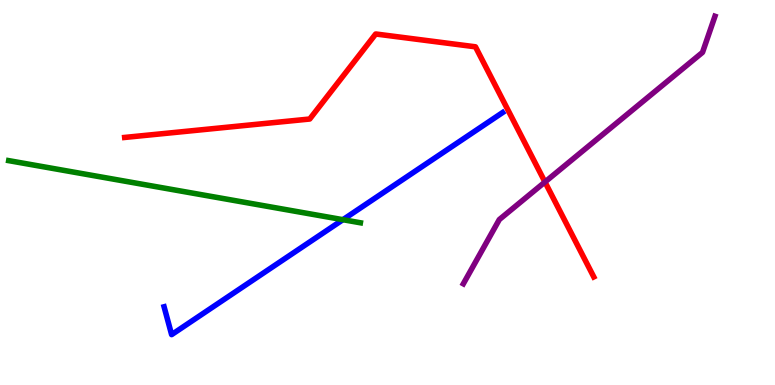[{'lines': ['blue', 'red'], 'intersections': []}, {'lines': ['green', 'red'], 'intersections': []}, {'lines': ['purple', 'red'], 'intersections': [{'x': 7.03, 'y': 5.27}]}, {'lines': ['blue', 'green'], 'intersections': [{'x': 4.42, 'y': 4.29}]}, {'lines': ['blue', 'purple'], 'intersections': []}, {'lines': ['green', 'purple'], 'intersections': []}]